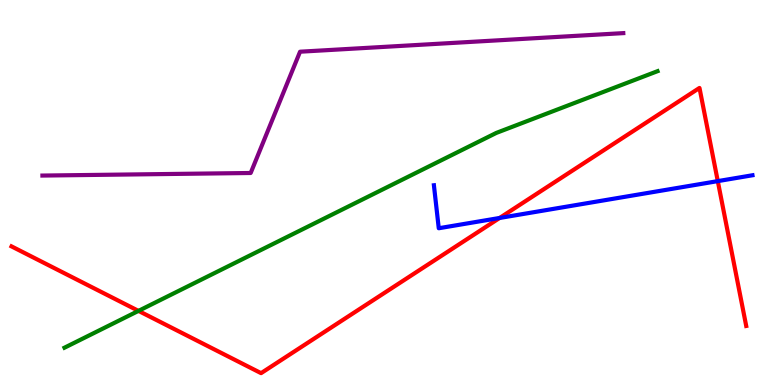[{'lines': ['blue', 'red'], 'intersections': [{'x': 6.45, 'y': 4.34}, {'x': 9.26, 'y': 5.3}]}, {'lines': ['green', 'red'], 'intersections': [{'x': 1.79, 'y': 1.93}]}, {'lines': ['purple', 'red'], 'intersections': []}, {'lines': ['blue', 'green'], 'intersections': []}, {'lines': ['blue', 'purple'], 'intersections': []}, {'lines': ['green', 'purple'], 'intersections': []}]